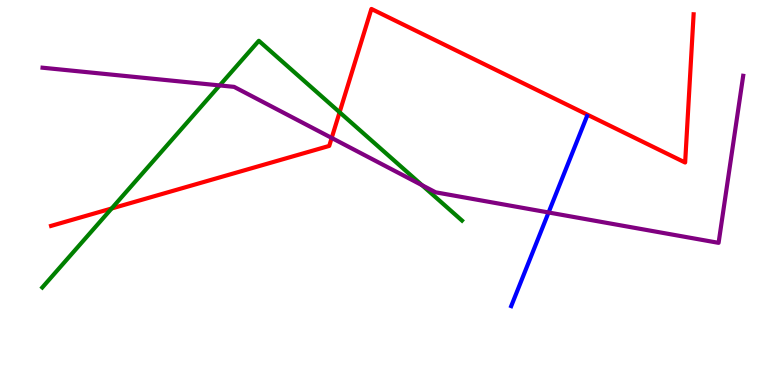[{'lines': ['blue', 'red'], 'intersections': []}, {'lines': ['green', 'red'], 'intersections': [{'x': 1.44, 'y': 4.58}, {'x': 4.38, 'y': 7.08}]}, {'lines': ['purple', 'red'], 'intersections': [{'x': 4.28, 'y': 6.42}]}, {'lines': ['blue', 'green'], 'intersections': []}, {'lines': ['blue', 'purple'], 'intersections': [{'x': 7.08, 'y': 4.48}]}, {'lines': ['green', 'purple'], 'intersections': [{'x': 2.83, 'y': 7.78}, {'x': 5.45, 'y': 5.19}]}]